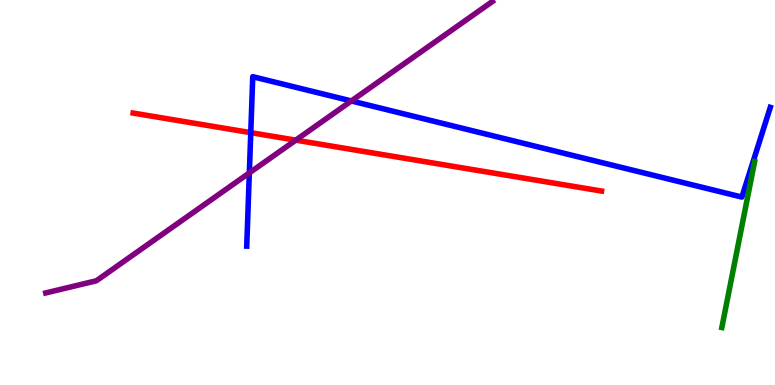[{'lines': ['blue', 'red'], 'intersections': [{'x': 3.24, 'y': 6.55}]}, {'lines': ['green', 'red'], 'intersections': []}, {'lines': ['purple', 'red'], 'intersections': [{'x': 3.82, 'y': 6.36}]}, {'lines': ['blue', 'green'], 'intersections': []}, {'lines': ['blue', 'purple'], 'intersections': [{'x': 3.22, 'y': 5.51}, {'x': 4.53, 'y': 7.38}]}, {'lines': ['green', 'purple'], 'intersections': []}]